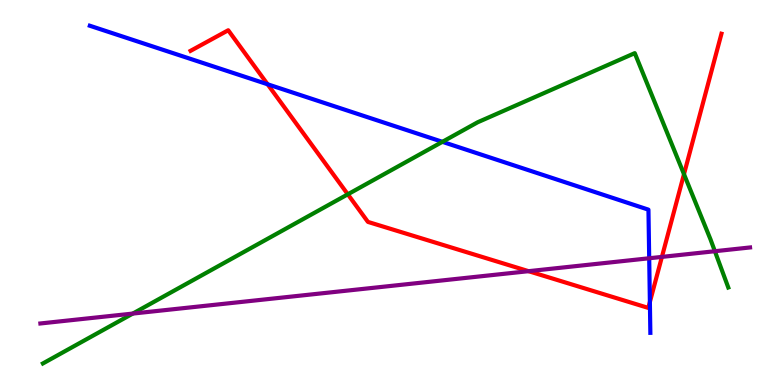[{'lines': ['blue', 'red'], 'intersections': [{'x': 3.45, 'y': 7.81}, {'x': 8.39, 'y': 2.16}]}, {'lines': ['green', 'red'], 'intersections': [{'x': 4.49, 'y': 4.95}, {'x': 8.83, 'y': 5.48}]}, {'lines': ['purple', 'red'], 'intersections': [{'x': 6.82, 'y': 2.96}, {'x': 8.54, 'y': 3.33}]}, {'lines': ['blue', 'green'], 'intersections': [{'x': 5.71, 'y': 6.32}]}, {'lines': ['blue', 'purple'], 'intersections': [{'x': 8.38, 'y': 3.29}]}, {'lines': ['green', 'purple'], 'intersections': [{'x': 1.71, 'y': 1.86}, {'x': 9.22, 'y': 3.47}]}]